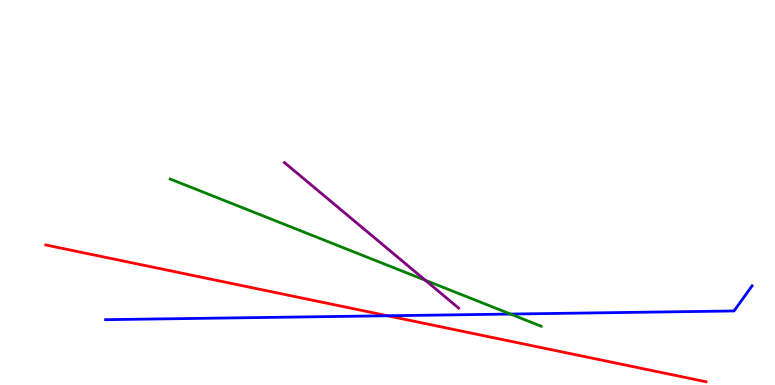[{'lines': ['blue', 'red'], 'intersections': [{'x': 5.0, 'y': 1.8}]}, {'lines': ['green', 'red'], 'intersections': []}, {'lines': ['purple', 'red'], 'intersections': []}, {'lines': ['blue', 'green'], 'intersections': [{'x': 6.59, 'y': 1.84}]}, {'lines': ['blue', 'purple'], 'intersections': []}, {'lines': ['green', 'purple'], 'intersections': [{'x': 5.49, 'y': 2.72}]}]